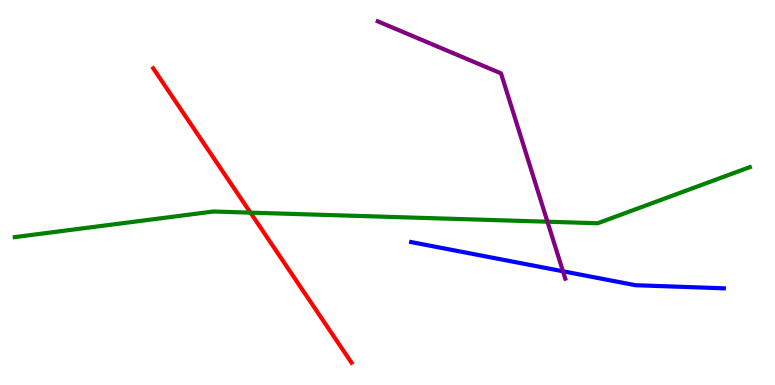[{'lines': ['blue', 'red'], 'intersections': []}, {'lines': ['green', 'red'], 'intersections': [{'x': 3.23, 'y': 4.48}]}, {'lines': ['purple', 'red'], 'intersections': []}, {'lines': ['blue', 'green'], 'intersections': []}, {'lines': ['blue', 'purple'], 'intersections': [{'x': 7.26, 'y': 2.95}]}, {'lines': ['green', 'purple'], 'intersections': [{'x': 7.06, 'y': 4.24}]}]